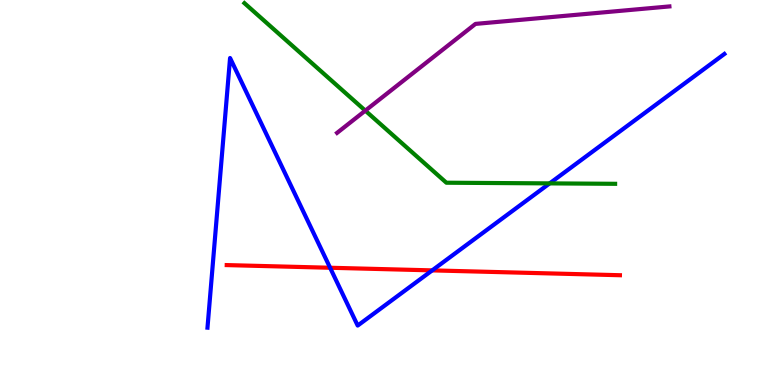[{'lines': ['blue', 'red'], 'intersections': [{'x': 4.26, 'y': 3.05}, {'x': 5.58, 'y': 2.98}]}, {'lines': ['green', 'red'], 'intersections': []}, {'lines': ['purple', 'red'], 'intersections': []}, {'lines': ['blue', 'green'], 'intersections': [{'x': 7.09, 'y': 5.24}]}, {'lines': ['blue', 'purple'], 'intersections': []}, {'lines': ['green', 'purple'], 'intersections': [{'x': 4.71, 'y': 7.13}]}]